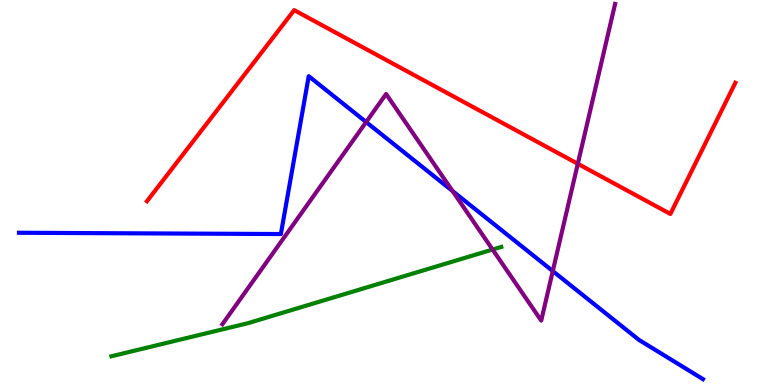[{'lines': ['blue', 'red'], 'intersections': []}, {'lines': ['green', 'red'], 'intersections': []}, {'lines': ['purple', 'red'], 'intersections': [{'x': 7.46, 'y': 5.75}]}, {'lines': ['blue', 'green'], 'intersections': []}, {'lines': ['blue', 'purple'], 'intersections': [{'x': 4.72, 'y': 6.83}, {'x': 5.84, 'y': 5.04}, {'x': 7.13, 'y': 2.96}]}, {'lines': ['green', 'purple'], 'intersections': [{'x': 6.36, 'y': 3.52}]}]